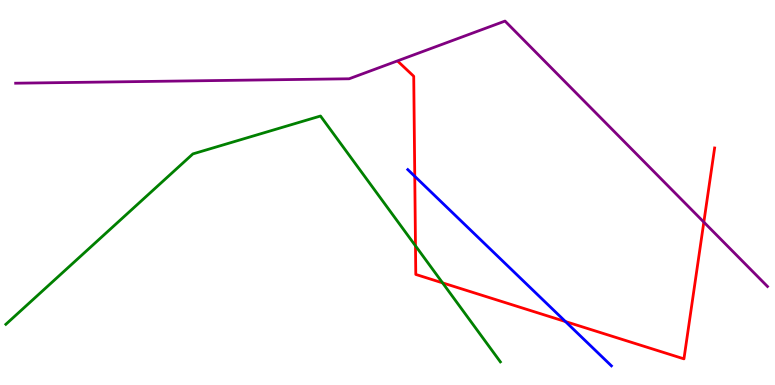[{'lines': ['blue', 'red'], 'intersections': [{'x': 5.35, 'y': 5.42}, {'x': 7.3, 'y': 1.65}]}, {'lines': ['green', 'red'], 'intersections': [{'x': 5.36, 'y': 3.61}, {'x': 5.71, 'y': 2.65}]}, {'lines': ['purple', 'red'], 'intersections': [{'x': 9.08, 'y': 4.23}]}, {'lines': ['blue', 'green'], 'intersections': []}, {'lines': ['blue', 'purple'], 'intersections': []}, {'lines': ['green', 'purple'], 'intersections': []}]